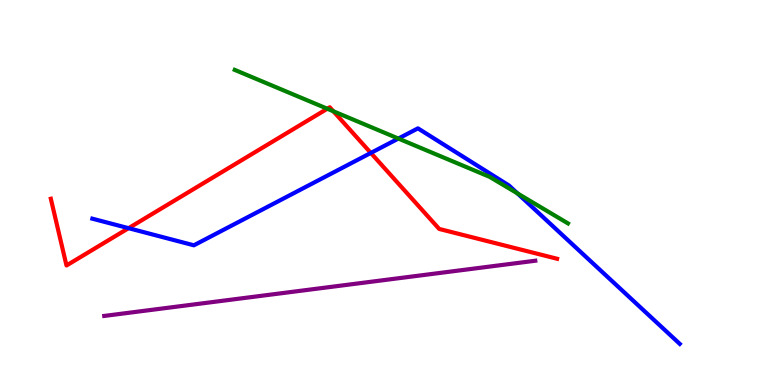[{'lines': ['blue', 'red'], 'intersections': [{'x': 1.66, 'y': 4.07}, {'x': 4.78, 'y': 6.03}]}, {'lines': ['green', 'red'], 'intersections': [{'x': 4.22, 'y': 7.18}, {'x': 4.3, 'y': 7.11}]}, {'lines': ['purple', 'red'], 'intersections': []}, {'lines': ['blue', 'green'], 'intersections': [{'x': 5.14, 'y': 6.4}, {'x': 6.68, 'y': 4.98}]}, {'lines': ['blue', 'purple'], 'intersections': []}, {'lines': ['green', 'purple'], 'intersections': []}]